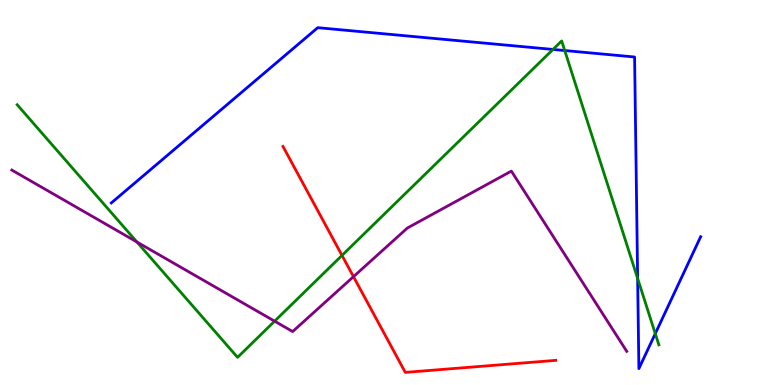[{'lines': ['blue', 'red'], 'intersections': []}, {'lines': ['green', 'red'], 'intersections': [{'x': 4.41, 'y': 3.37}]}, {'lines': ['purple', 'red'], 'intersections': [{'x': 4.56, 'y': 2.81}]}, {'lines': ['blue', 'green'], 'intersections': [{'x': 7.14, 'y': 8.72}, {'x': 7.29, 'y': 8.69}, {'x': 8.23, 'y': 2.77}, {'x': 8.46, 'y': 1.33}]}, {'lines': ['blue', 'purple'], 'intersections': []}, {'lines': ['green', 'purple'], 'intersections': [{'x': 1.77, 'y': 3.71}, {'x': 3.54, 'y': 1.66}]}]